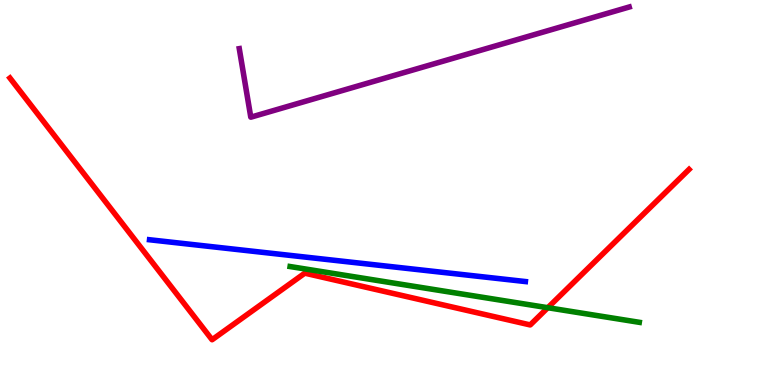[{'lines': ['blue', 'red'], 'intersections': []}, {'lines': ['green', 'red'], 'intersections': [{'x': 7.07, 'y': 2.01}]}, {'lines': ['purple', 'red'], 'intersections': []}, {'lines': ['blue', 'green'], 'intersections': []}, {'lines': ['blue', 'purple'], 'intersections': []}, {'lines': ['green', 'purple'], 'intersections': []}]